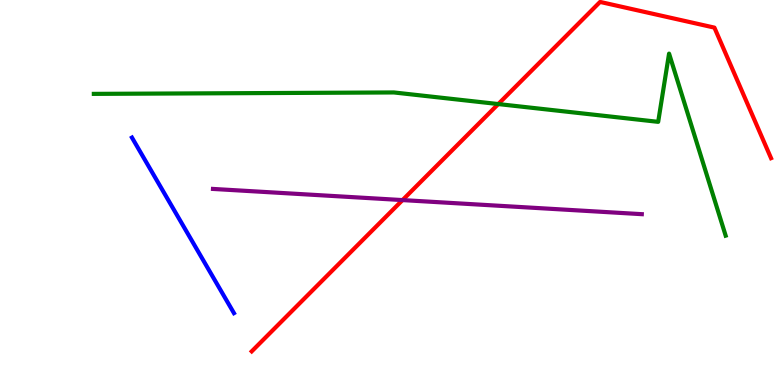[{'lines': ['blue', 'red'], 'intersections': []}, {'lines': ['green', 'red'], 'intersections': [{'x': 6.43, 'y': 7.3}]}, {'lines': ['purple', 'red'], 'intersections': [{'x': 5.19, 'y': 4.8}]}, {'lines': ['blue', 'green'], 'intersections': []}, {'lines': ['blue', 'purple'], 'intersections': []}, {'lines': ['green', 'purple'], 'intersections': []}]